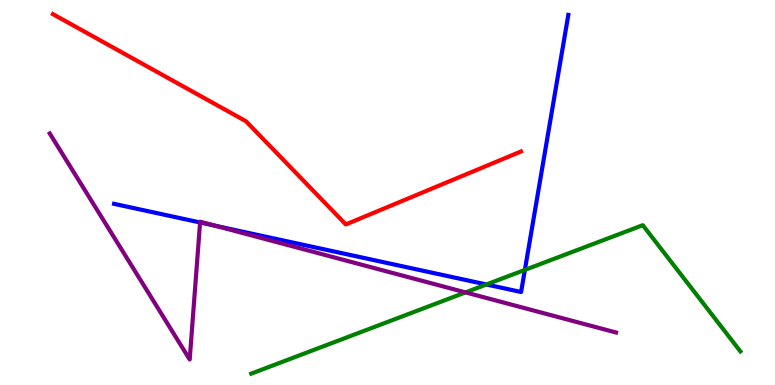[{'lines': ['blue', 'red'], 'intersections': []}, {'lines': ['green', 'red'], 'intersections': []}, {'lines': ['purple', 'red'], 'intersections': []}, {'lines': ['blue', 'green'], 'intersections': [{'x': 6.28, 'y': 2.61}, {'x': 6.77, 'y': 2.99}]}, {'lines': ['blue', 'purple'], 'intersections': [{'x': 2.58, 'y': 4.22}, {'x': 2.79, 'y': 4.13}]}, {'lines': ['green', 'purple'], 'intersections': [{'x': 6.01, 'y': 2.41}]}]